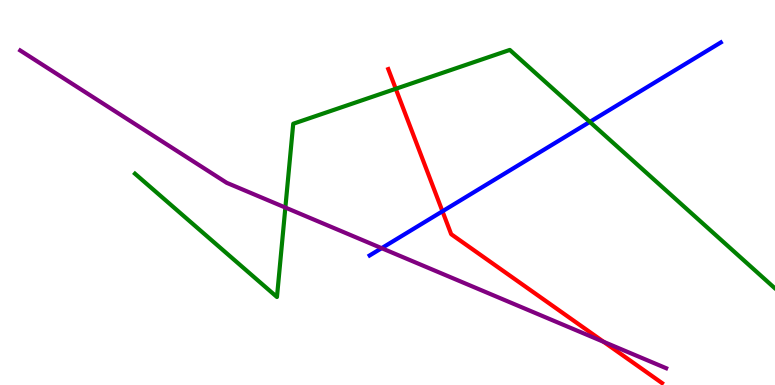[{'lines': ['blue', 'red'], 'intersections': [{'x': 5.71, 'y': 4.51}]}, {'lines': ['green', 'red'], 'intersections': [{'x': 5.11, 'y': 7.69}]}, {'lines': ['purple', 'red'], 'intersections': [{'x': 7.79, 'y': 1.12}]}, {'lines': ['blue', 'green'], 'intersections': [{'x': 7.61, 'y': 6.83}]}, {'lines': ['blue', 'purple'], 'intersections': [{'x': 4.92, 'y': 3.55}]}, {'lines': ['green', 'purple'], 'intersections': [{'x': 3.68, 'y': 4.61}]}]